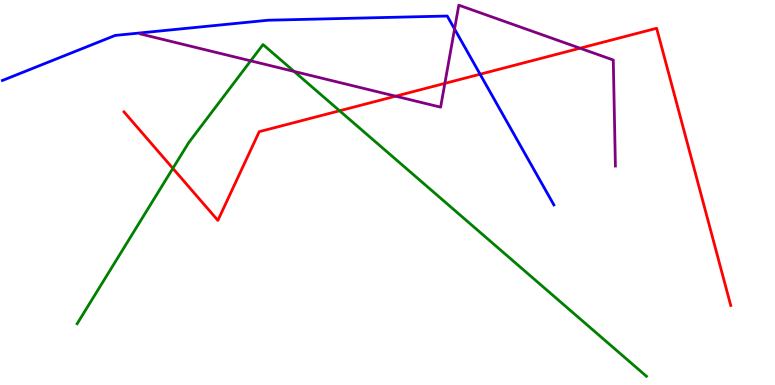[{'lines': ['blue', 'red'], 'intersections': [{'x': 6.19, 'y': 8.07}]}, {'lines': ['green', 'red'], 'intersections': [{'x': 2.23, 'y': 5.63}, {'x': 4.38, 'y': 7.12}]}, {'lines': ['purple', 'red'], 'intersections': [{'x': 5.1, 'y': 7.5}, {'x': 5.74, 'y': 7.83}, {'x': 7.48, 'y': 8.75}]}, {'lines': ['blue', 'green'], 'intersections': []}, {'lines': ['blue', 'purple'], 'intersections': [{'x': 5.87, 'y': 9.25}]}, {'lines': ['green', 'purple'], 'intersections': [{'x': 3.23, 'y': 8.42}, {'x': 3.79, 'y': 8.14}]}]